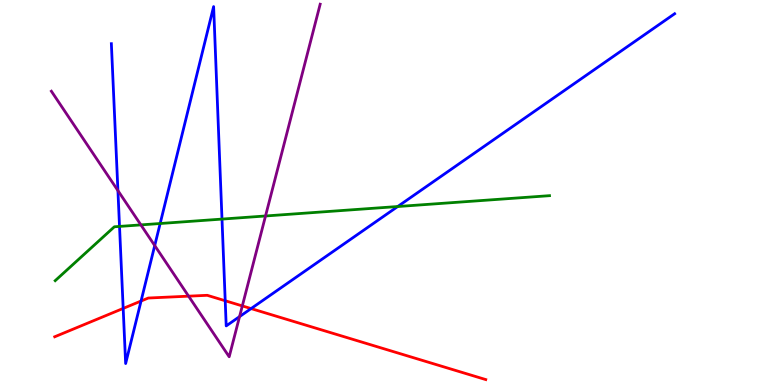[{'lines': ['blue', 'red'], 'intersections': [{'x': 1.59, 'y': 1.99}, {'x': 1.82, 'y': 2.18}, {'x': 2.91, 'y': 2.19}, {'x': 3.24, 'y': 1.98}]}, {'lines': ['green', 'red'], 'intersections': []}, {'lines': ['purple', 'red'], 'intersections': [{'x': 2.43, 'y': 2.31}, {'x': 3.13, 'y': 2.05}]}, {'lines': ['blue', 'green'], 'intersections': [{'x': 1.54, 'y': 4.12}, {'x': 2.07, 'y': 4.19}, {'x': 2.86, 'y': 4.31}, {'x': 5.13, 'y': 4.64}]}, {'lines': ['blue', 'purple'], 'intersections': [{'x': 1.52, 'y': 5.05}, {'x': 2.0, 'y': 3.62}, {'x': 3.09, 'y': 1.78}]}, {'lines': ['green', 'purple'], 'intersections': [{'x': 1.82, 'y': 4.16}, {'x': 3.43, 'y': 4.39}]}]